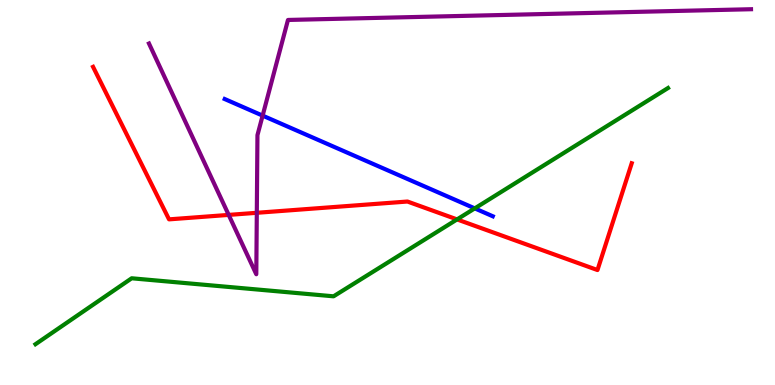[{'lines': ['blue', 'red'], 'intersections': []}, {'lines': ['green', 'red'], 'intersections': [{'x': 5.9, 'y': 4.3}]}, {'lines': ['purple', 'red'], 'intersections': [{'x': 2.95, 'y': 4.42}, {'x': 3.31, 'y': 4.47}]}, {'lines': ['blue', 'green'], 'intersections': [{'x': 6.13, 'y': 4.59}]}, {'lines': ['blue', 'purple'], 'intersections': [{'x': 3.39, 'y': 7.0}]}, {'lines': ['green', 'purple'], 'intersections': []}]